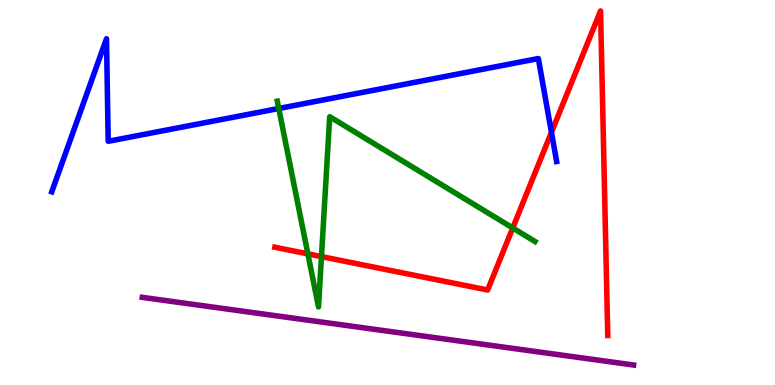[{'lines': ['blue', 'red'], 'intersections': [{'x': 7.12, 'y': 6.56}]}, {'lines': ['green', 'red'], 'intersections': [{'x': 3.97, 'y': 3.41}, {'x': 4.15, 'y': 3.34}, {'x': 6.62, 'y': 4.08}]}, {'lines': ['purple', 'red'], 'intersections': []}, {'lines': ['blue', 'green'], 'intersections': [{'x': 3.6, 'y': 7.18}]}, {'lines': ['blue', 'purple'], 'intersections': []}, {'lines': ['green', 'purple'], 'intersections': []}]